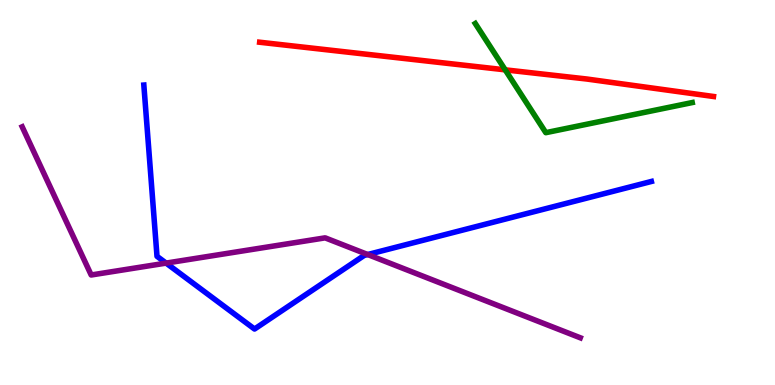[{'lines': ['blue', 'red'], 'intersections': []}, {'lines': ['green', 'red'], 'intersections': [{'x': 6.52, 'y': 8.19}]}, {'lines': ['purple', 'red'], 'intersections': []}, {'lines': ['blue', 'green'], 'intersections': []}, {'lines': ['blue', 'purple'], 'intersections': [{'x': 2.14, 'y': 3.17}, {'x': 4.74, 'y': 3.39}]}, {'lines': ['green', 'purple'], 'intersections': []}]